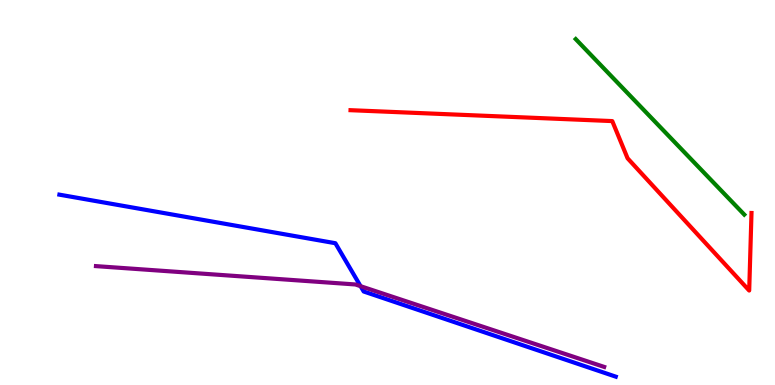[{'lines': ['blue', 'red'], 'intersections': []}, {'lines': ['green', 'red'], 'intersections': []}, {'lines': ['purple', 'red'], 'intersections': []}, {'lines': ['blue', 'green'], 'intersections': []}, {'lines': ['blue', 'purple'], 'intersections': [{'x': 4.65, 'y': 2.57}]}, {'lines': ['green', 'purple'], 'intersections': []}]